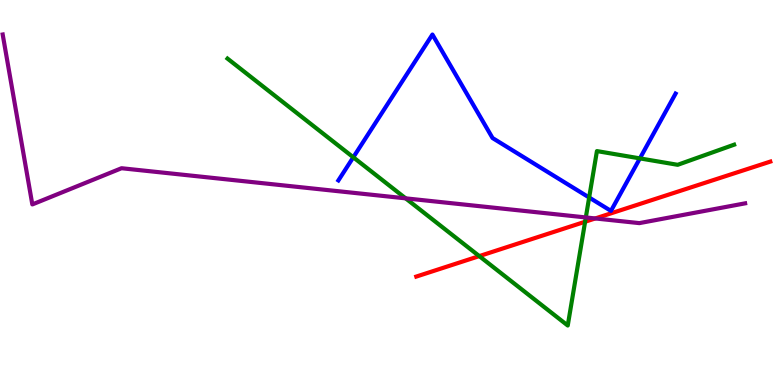[{'lines': ['blue', 'red'], 'intersections': []}, {'lines': ['green', 'red'], 'intersections': [{'x': 6.18, 'y': 3.35}, {'x': 7.55, 'y': 4.24}]}, {'lines': ['purple', 'red'], 'intersections': [{'x': 7.68, 'y': 4.33}]}, {'lines': ['blue', 'green'], 'intersections': [{'x': 4.56, 'y': 5.91}, {'x': 7.6, 'y': 4.87}, {'x': 8.26, 'y': 5.89}]}, {'lines': ['blue', 'purple'], 'intersections': []}, {'lines': ['green', 'purple'], 'intersections': [{'x': 5.23, 'y': 4.85}, {'x': 7.56, 'y': 4.35}]}]